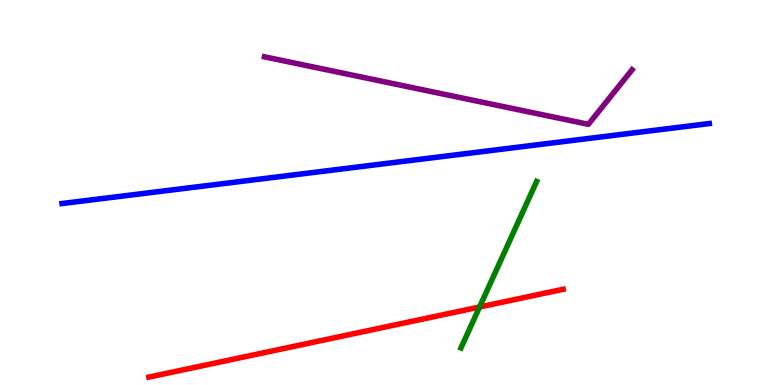[{'lines': ['blue', 'red'], 'intersections': []}, {'lines': ['green', 'red'], 'intersections': [{'x': 6.19, 'y': 2.03}]}, {'lines': ['purple', 'red'], 'intersections': []}, {'lines': ['blue', 'green'], 'intersections': []}, {'lines': ['blue', 'purple'], 'intersections': []}, {'lines': ['green', 'purple'], 'intersections': []}]